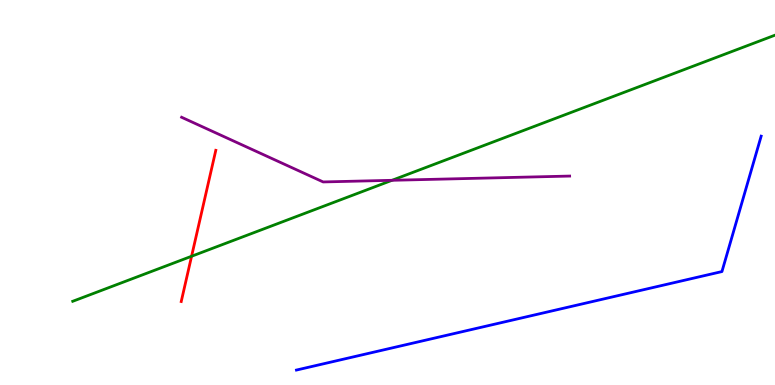[{'lines': ['blue', 'red'], 'intersections': []}, {'lines': ['green', 'red'], 'intersections': [{'x': 2.47, 'y': 3.34}]}, {'lines': ['purple', 'red'], 'intersections': []}, {'lines': ['blue', 'green'], 'intersections': []}, {'lines': ['blue', 'purple'], 'intersections': []}, {'lines': ['green', 'purple'], 'intersections': [{'x': 5.06, 'y': 5.32}]}]